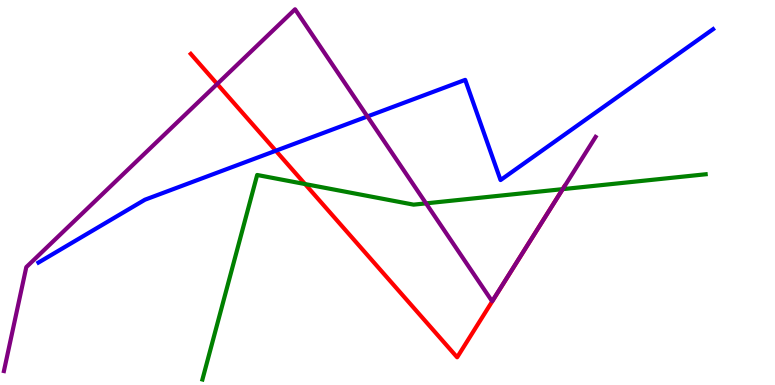[{'lines': ['blue', 'red'], 'intersections': [{'x': 3.56, 'y': 6.08}]}, {'lines': ['green', 'red'], 'intersections': [{'x': 3.94, 'y': 5.22}, {'x': 7.26, 'y': 5.09}]}, {'lines': ['purple', 'red'], 'intersections': [{'x': 2.8, 'y': 7.82}, {'x': 6.83, 'y': 3.7}]}, {'lines': ['blue', 'green'], 'intersections': []}, {'lines': ['blue', 'purple'], 'intersections': [{'x': 4.74, 'y': 6.97}]}, {'lines': ['green', 'purple'], 'intersections': [{'x': 5.5, 'y': 4.72}, {'x': 7.26, 'y': 5.09}]}]